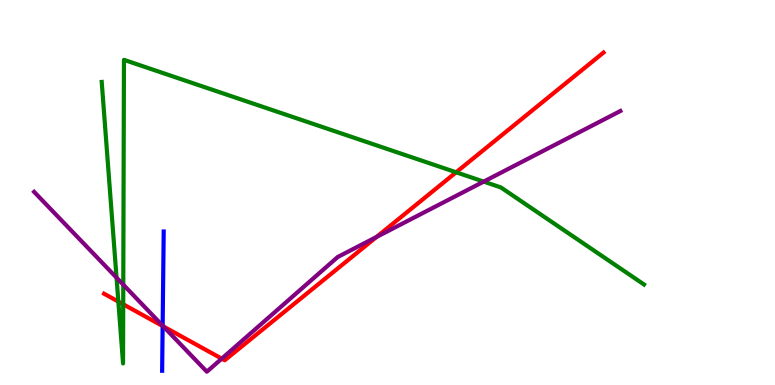[{'lines': ['blue', 'red'], 'intersections': [{'x': 2.1, 'y': 1.53}]}, {'lines': ['green', 'red'], 'intersections': [{'x': 1.53, 'y': 2.17}, {'x': 1.59, 'y': 2.1}, {'x': 5.89, 'y': 5.53}]}, {'lines': ['purple', 'red'], 'intersections': [{'x': 2.11, 'y': 1.52}, {'x': 2.86, 'y': 0.684}, {'x': 4.86, 'y': 3.85}]}, {'lines': ['blue', 'green'], 'intersections': []}, {'lines': ['blue', 'purple'], 'intersections': [{'x': 2.1, 'y': 1.54}]}, {'lines': ['green', 'purple'], 'intersections': [{'x': 1.5, 'y': 2.79}, {'x': 1.59, 'y': 2.61}, {'x': 6.24, 'y': 5.28}]}]